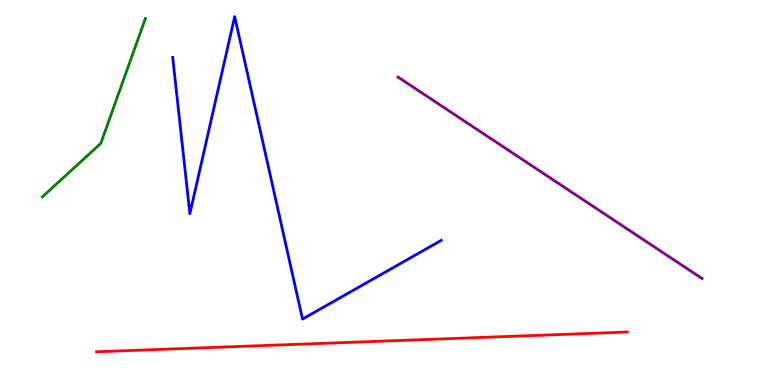[{'lines': ['blue', 'red'], 'intersections': []}, {'lines': ['green', 'red'], 'intersections': []}, {'lines': ['purple', 'red'], 'intersections': []}, {'lines': ['blue', 'green'], 'intersections': []}, {'lines': ['blue', 'purple'], 'intersections': []}, {'lines': ['green', 'purple'], 'intersections': []}]